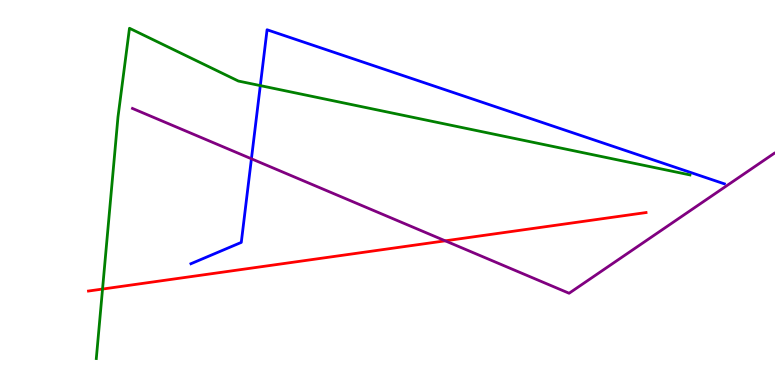[{'lines': ['blue', 'red'], 'intersections': []}, {'lines': ['green', 'red'], 'intersections': [{'x': 1.32, 'y': 2.49}]}, {'lines': ['purple', 'red'], 'intersections': [{'x': 5.74, 'y': 3.74}]}, {'lines': ['blue', 'green'], 'intersections': [{'x': 3.36, 'y': 7.78}]}, {'lines': ['blue', 'purple'], 'intersections': [{'x': 3.24, 'y': 5.88}]}, {'lines': ['green', 'purple'], 'intersections': []}]